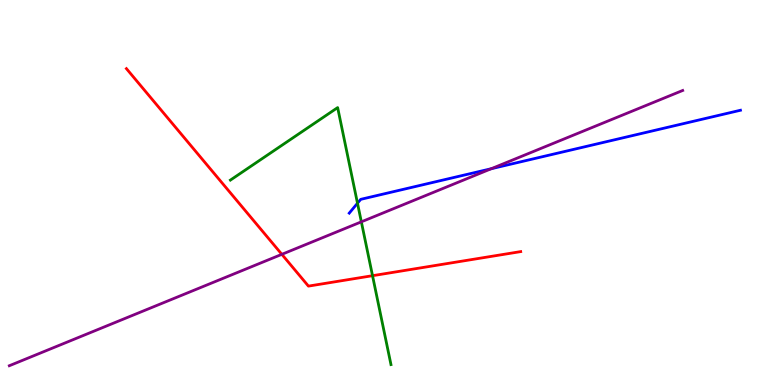[{'lines': ['blue', 'red'], 'intersections': []}, {'lines': ['green', 'red'], 'intersections': [{'x': 4.81, 'y': 2.84}]}, {'lines': ['purple', 'red'], 'intersections': [{'x': 3.64, 'y': 3.39}]}, {'lines': ['blue', 'green'], 'intersections': [{'x': 4.61, 'y': 4.72}]}, {'lines': ['blue', 'purple'], 'intersections': [{'x': 6.34, 'y': 5.62}]}, {'lines': ['green', 'purple'], 'intersections': [{'x': 4.66, 'y': 4.24}]}]